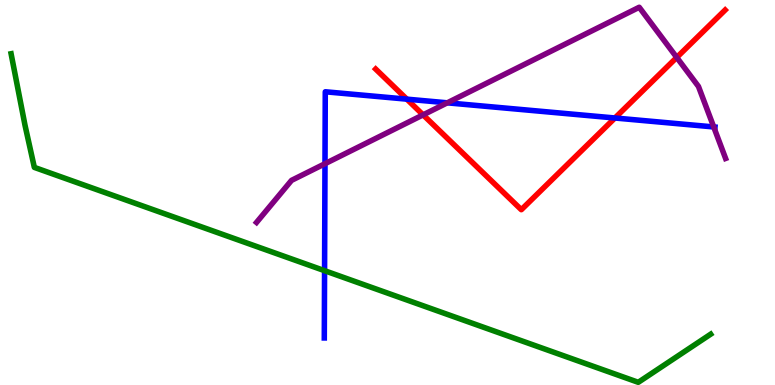[{'lines': ['blue', 'red'], 'intersections': [{'x': 5.25, 'y': 7.42}, {'x': 7.93, 'y': 6.94}]}, {'lines': ['green', 'red'], 'intersections': []}, {'lines': ['purple', 'red'], 'intersections': [{'x': 5.46, 'y': 7.02}, {'x': 8.73, 'y': 8.51}]}, {'lines': ['blue', 'green'], 'intersections': [{'x': 4.19, 'y': 2.97}]}, {'lines': ['blue', 'purple'], 'intersections': [{'x': 4.19, 'y': 5.75}, {'x': 5.77, 'y': 7.33}, {'x': 9.21, 'y': 6.7}]}, {'lines': ['green', 'purple'], 'intersections': []}]